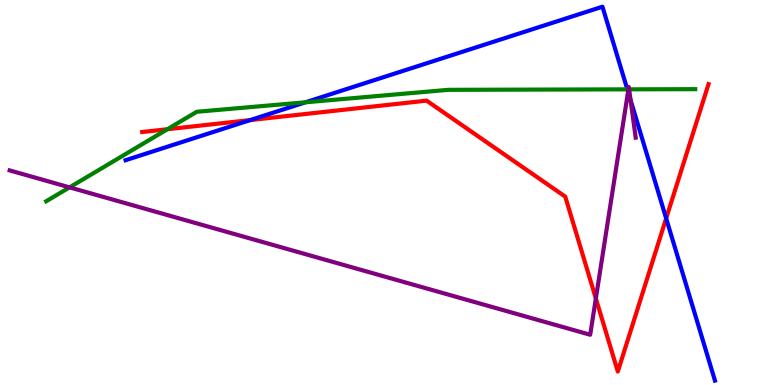[{'lines': ['blue', 'red'], 'intersections': [{'x': 3.23, 'y': 6.88}, {'x': 8.6, 'y': 4.33}]}, {'lines': ['green', 'red'], 'intersections': [{'x': 2.16, 'y': 6.64}]}, {'lines': ['purple', 'red'], 'intersections': [{'x': 7.69, 'y': 2.25}]}, {'lines': ['blue', 'green'], 'intersections': [{'x': 3.94, 'y': 7.34}, {'x': 8.09, 'y': 7.68}]}, {'lines': ['blue', 'purple'], 'intersections': [{'x': 8.1, 'y': 7.62}, {'x': 8.14, 'y': 7.4}]}, {'lines': ['green', 'purple'], 'intersections': [{'x': 0.898, 'y': 5.13}, {'x': 8.11, 'y': 7.68}, {'x': 8.12, 'y': 7.68}]}]